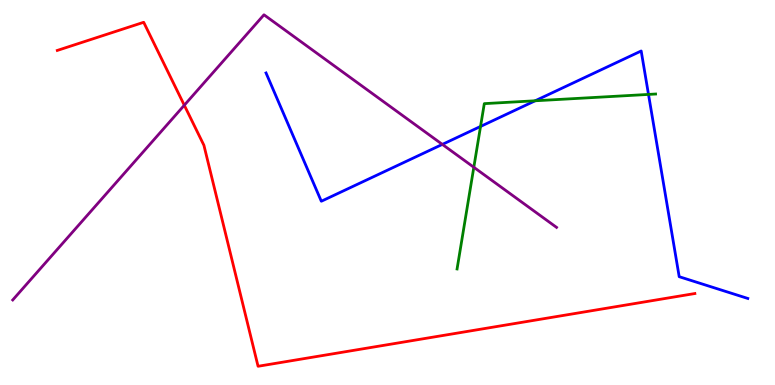[{'lines': ['blue', 'red'], 'intersections': []}, {'lines': ['green', 'red'], 'intersections': []}, {'lines': ['purple', 'red'], 'intersections': [{'x': 2.38, 'y': 7.27}]}, {'lines': ['blue', 'green'], 'intersections': [{'x': 6.2, 'y': 6.72}, {'x': 6.91, 'y': 7.38}, {'x': 8.37, 'y': 7.55}]}, {'lines': ['blue', 'purple'], 'intersections': [{'x': 5.71, 'y': 6.25}]}, {'lines': ['green', 'purple'], 'intersections': [{'x': 6.11, 'y': 5.66}]}]